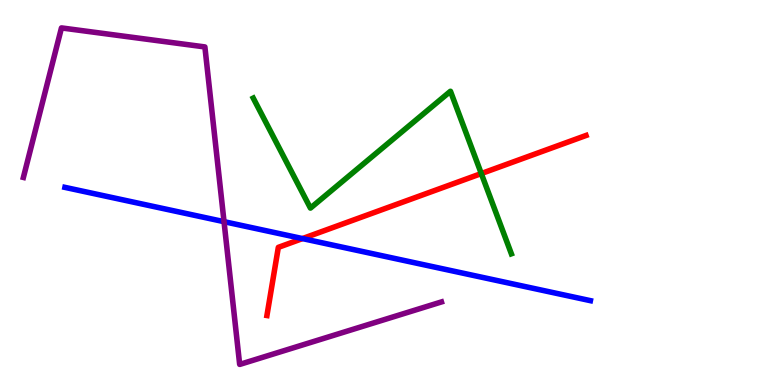[{'lines': ['blue', 'red'], 'intersections': [{'x': 3.9, 'y': 3.8}]}, {'lines': ['green', 'red'], 'intersections': [{'x': 6.21, 'y': 5.49}]}, {'lines': ['purple', 'red'], 'intersections': []}, {'lines': ['blue', 'green'], 'intersections': []}, {'lines': ['blue', 'purple'], 'intersections': [{'x': 2.89, 'y': 4.24}]}, {'lines': ['green', 'purple'], 'intersections': []}]